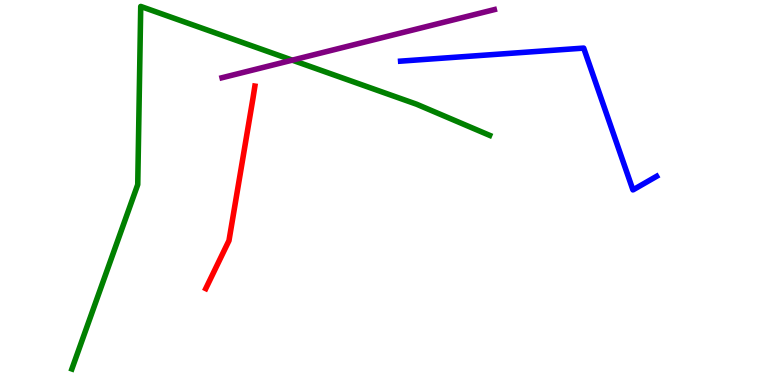[{'lines': ['blue', 'red'], 'intersections': []}, {'lines': ['green', 'red'], 'intersections': []}, {'lines': ['purple', 'red'], 'intersections': []}, {'lines': ['blue', 'green'], 'intersections': []}, {'lines': ['blue', 'purple'], 'intersections': []}, {'lines': ['green', 'purple'], 'intersections': [{'x': 3.77, 'y': 8.44}]}]